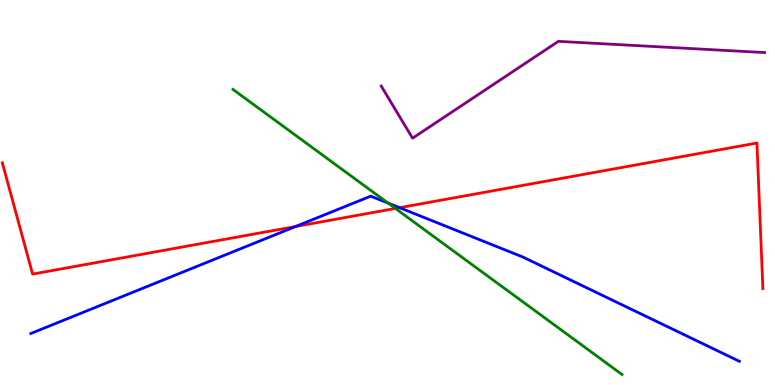[{'lines': ['blue', 'red'], 'intersections': [{'x': 3.81, 'y': 4.12}, {'x': 5.16, 'y': 4.61}]}, {'lines': ['green', 'red'], 'intersections': [{'x': 5.1, 'y': 4.59}]}, {'lines': ['purple', 'red'], 'intersections': []}, {'lines': ['blue', 'green'], 'intersections': [{'x': 5.01, 'y': 4.72}]}, {'lines': ['blue', 'purple'], 'intersections': []}, {'lines': ['green', 'purple'], 'intersections': []}]